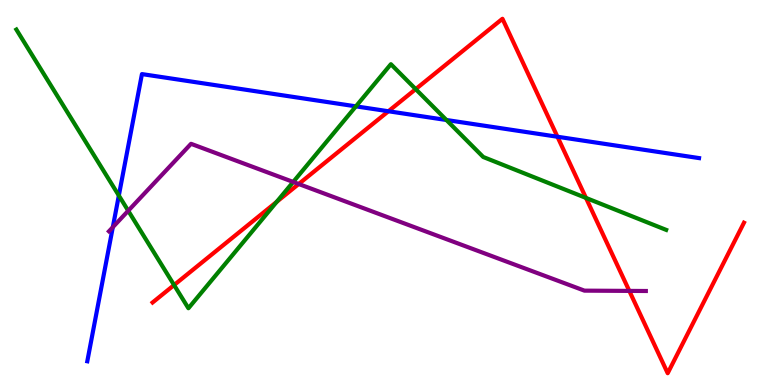[{'lines': ['blue', 'red'], 'intersections': [{'x': 5.01, 'y': 7.11}, {'x': 7.19, 'y': 6.45}]}, {'lines': ['green', 'red'], 'intersections': [{'x': 2.25, 'y': 2.6}, {'x': 3.57, 'y': 4.76}, {'x': 5.36, 'y': 7.69}, {'x': 7.56, 'y': 4.86}]}, {'lines': ['purple', 'red'], 'intersections': [{'x': 3.85, 'y': 5.22}, {'x': 8.12, 'y': 2.44}]}, {'lines': ['blue', 'green'], 'intersections': [{'x': 1.53, 'y': 4.92}, {'x': 4.59, 'y': 7.24}, {'x': 5.76, 'y': 6.88}]}, {'lines': ['blue', 'purple'], 'intersections': [{'x': 1.46, 'y': 4.1}]}, {'lines': ['green', 'purple'], 'intersections': [{'x': 1.65, 'y': 4.53}, {'x': 3.78, 'y': 5.27}]}]